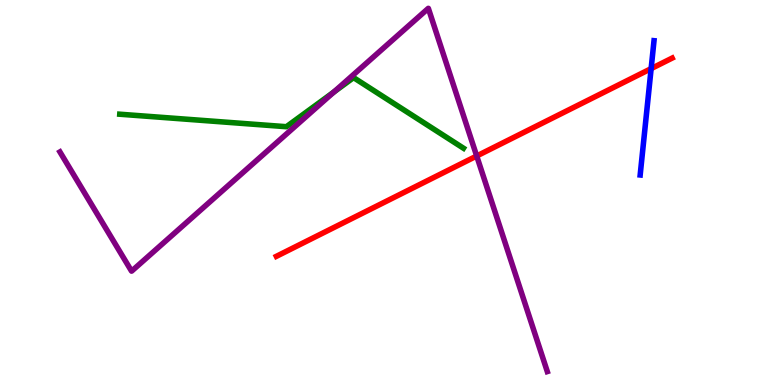[{'lines': ['blue', 'red'], 'intersections': [{'x': 8.4, 'y': 8.22}]}, {'lines': ['green', 'red'], 'intersections': []}, {'lines': ['purple', 'red'], 'intersections': [{'x': 6.15, 'y': 5.95}]}, {'lines': ['blue', 'green'], 'intersections': []}, {'lines': ['blue', 'purple'], 'intersections': []}, {'lines': ['green', 'purple'], 'intersections': [{'x': 4.31, 'y': 7.61}]}]